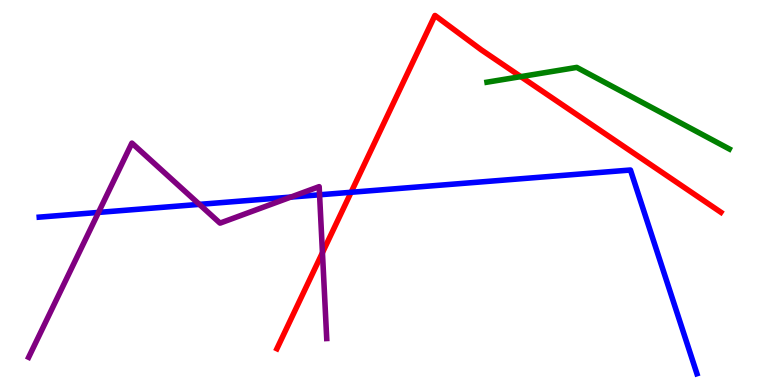[{'lines': ['blue', 'red'], 'intersections': [{'x': 4.53, 'y': 5.01}]}, {'lines': ['green', 'red'], 'intersections': [{'x': 6.72, 'y': 8.01}]}, {'lines': ['purple', 'red'], 'intersections': [{'x': 4.16, 'y': 3.44}]}, {'lines': ['blue', 'green'], 'intersections': []}, {'lines': ['blue', 'purple'], 'intersections': [{'x': 1.27, 'y': 4.48}, {'x': 2.57, 'y': 4.69}, {'x': 3.75, 'y': 4.88}, {'x': 4.12, 'y': 4.94}]}, {'lines': ['green', 'purple'], 'intersections': []}]